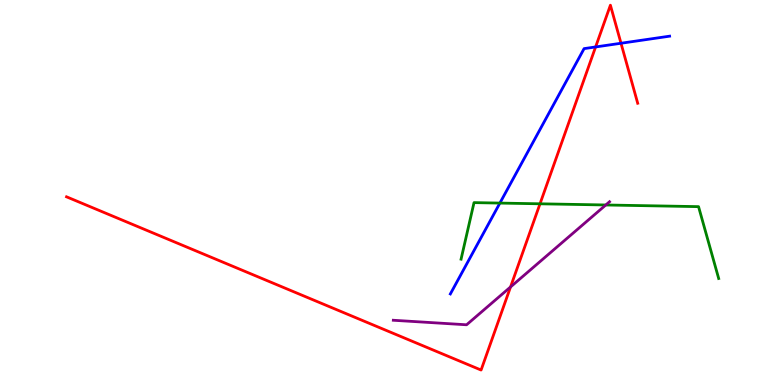[{'lines': ['blue', 'red'], 'intersections': [{'x': 7.69, 'y': 8.78}, {'x': 8.01, 'y': 8.88}]}, {'lines': ['green', 'red'], 'intersections': [{'x': 6.97, 'y': 4.71}]}, {'lines': ['purple', 'red'], 'intersections': [{'x': 6.59, 'y': 2.55}]}, {'lines': ['blue', 'green'], 'intersections': [{'x': 6.45, 'y': 4.73}]}, {'lines': ['blue', 'purple'], 'intersections': []}, {'lines': ['green', 'purple'], 'intersections': [{'x': 7.82, 'y': 4.68}]}]